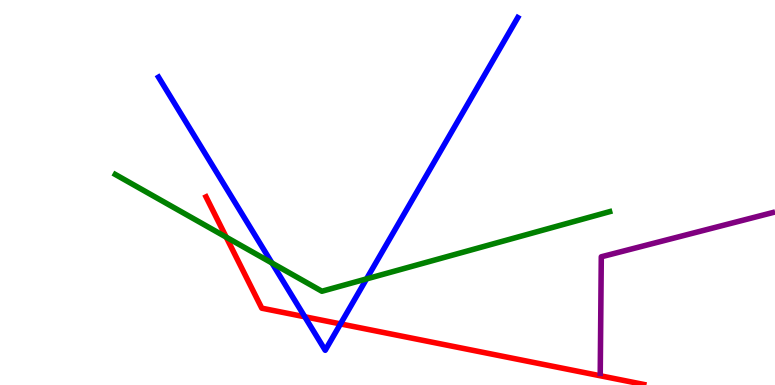[{'lines': ['blue', 'red'], 'intersections': [{'x': 3.93, 'y': 1.77}, {'x': 4.39, 'y': 1.59}]}, {'lines': ['green', 'red'], 'intersections': [{'x': 2.92, 'y': 3.84}]}, {'lines': ['purple', 'red'], 'intersections': []}, {'lines': ['blue', 'green'], 'intersections': [{'x': 3.51, 'y': 3.17}, {'x': 4.73, 'y': 2.76}]}, {'lines': ['blue', 'purple'], 'intersections': []}, {'lines': ['green', 'purple'], 'intersections': []}]